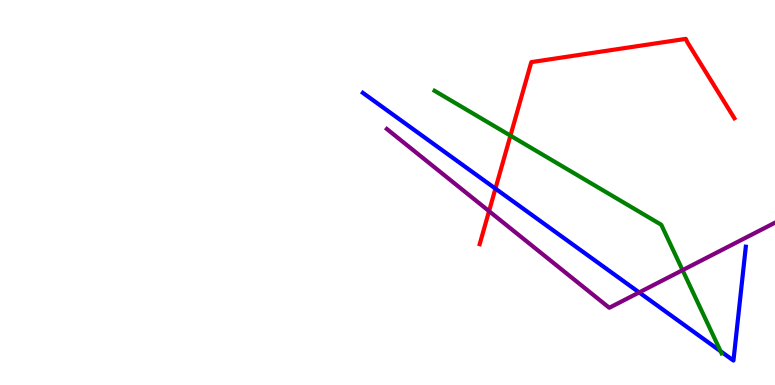[{'lines': ['blue', 'red'], 'intersections': [{'x': 6.39, 'y': 5.1}]}, {'lines': ['green', 'red'], 'intersections': [{'x': 6.59, 'y': 6.48}]}, {'lines': ['purple', 'red'], 'intersections': [{'x': 6.31, 'y': 4.52}]}, {'lines': ['blue', 'green'], 'intersections': [{'x': 9.3, 'y': 0.876}]}, {'lines': ['blue', 'purple'], 'intersections': [{'x': 8.25, 'y': 2.4}]}, {'lines': ['green', 'purple'], 'intersections': [{'x': 8.81, 'y': 2.98}]}]